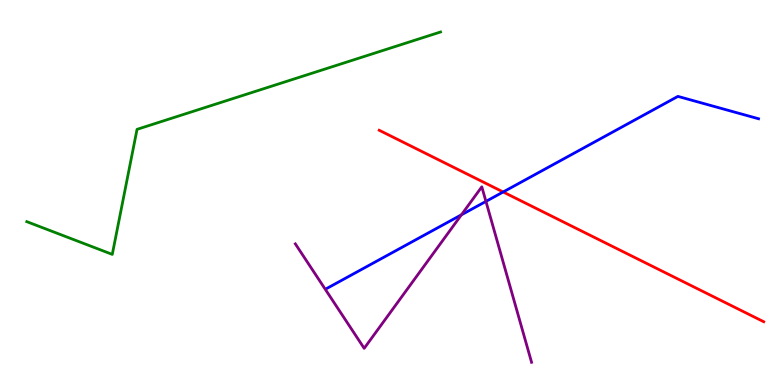[{'lines': ['blue', 'red'], 'intersections': [{'x': 6.49, 'y': 5.01}]}, {'lines': ['green', 'red'], 'intersections': []}, {'lines': ['purple', 'red'], 'intersections': []}, {'lines': ['blue', 'green'], 'intersections': []}, {'lines': ['blue', 'purple'], 'intersections': [{'x': 5.95, 'y': 4.42}, {'x': 6.27, 'y': 4.77}]}, {'lines': ['green', 'purple'], 'intersections': []}]